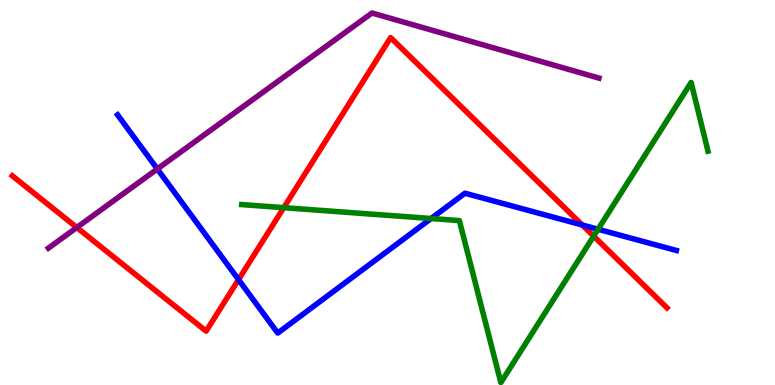[{'lines': ['blue', 'red'], 'intersections': [{'x': 3.08, 'y': 2.74}, {'x': 7.51, 'y': 4.16}]}, {'lines': ['green', 'red'], 'intersections': [{'x': 3.66, 'y': 4.61}, {'x': 7.66, 'y': 3.87}]}, {'lines': ['purple', 'red'], 'intersections': [{'x': 0.991, 'y': 4.09}]}, {'lines': ['blue', 'green'], 'intersections': [{'x': 5.56, 'y': 4.32}, {'x': 7.72, 'y': 4.05}]}, {'lines': ['blue', 'purple'], 'intersections': [{'x': 2.03, 'y': 5.61}]}, {'lines': ['green', 'purple'], 'intersections': []}]